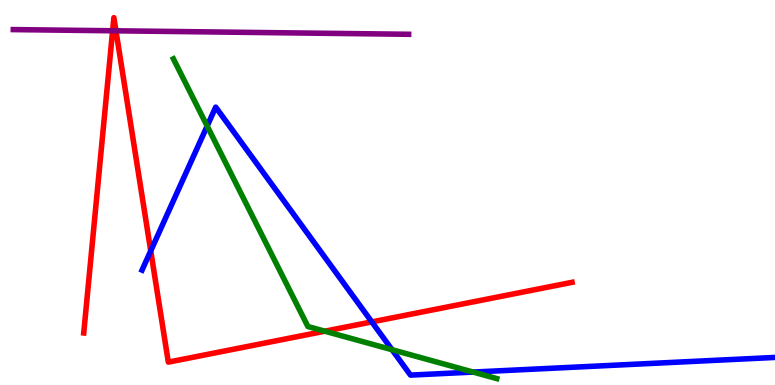[{'lines': ['blue', 'red'], 'intersections': [{'x': 1.94, 'y': 3.48}, {'x': 4.8, 'y': 1.64}]}, {'lines': ['green', 'red'], 'intersections': [{'x': 4.19, 'y': 1.4}]}, {'lines': ['purple', 'red'], 'intersections': [{'x': 1.45, 'y': 9.2}, {'x': 1.5, 'y': 9.2}]}, {'lines': ['blue', 'green'], 'intersections': [{'x': 2.67, 'y': 6.73}, {'x': 5.06, 'y': 0.916}, {'x': 6.11, 'y': 0.336}]}, {'lines': ['blue', 'purple'], 'intersections': []}, {'lines': ['green', 'purple'], 'intersections': []}]